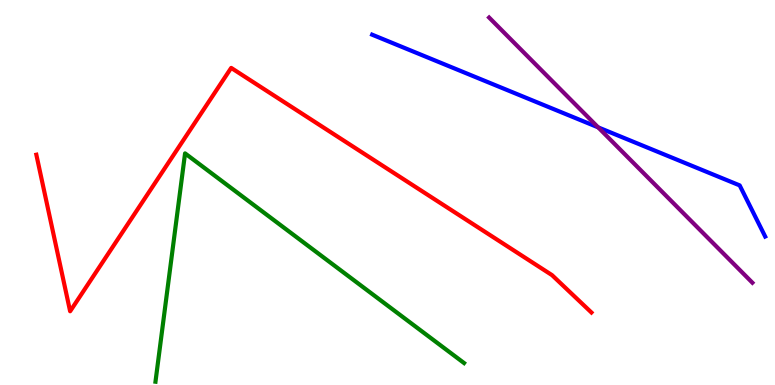[{'lines': ['blue', 'red'], 'intersections': []}, {'lines': ['green', 'red'], 'intersections': []}, {'lines': ['purple', 'red'], 'intersections': []}, {'lines': ['blue', 'green'], 'intersections': []}, {'lines': ['blue', 'purple'], 'intersections': [{'x': 7.72, 'y': 6.69}]}, {'lines': ['green', 'purple'], 'intersections': []}]